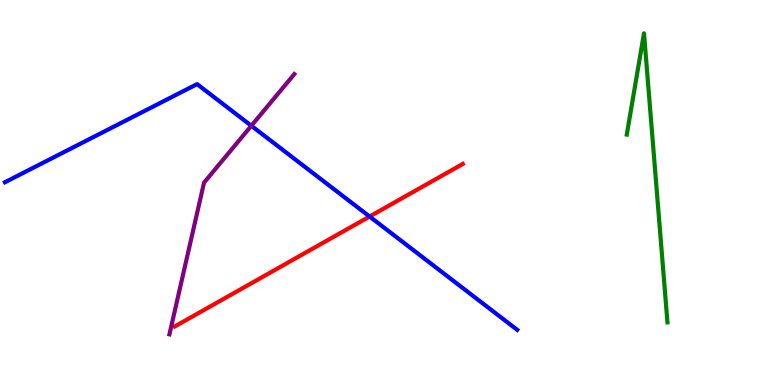[{'lines': ['blue', 'red'], 'intersections': [{'x': 4.77, 'y': 4.38}]}, {'lines': ['green', 'red'], 'intersections': []}, {'lines': ['purple', 'red'], 'intersections': []}, {'lines': ['blue', 'green'], 'intersections': []}, {'lines': ['blue', 'purple'], 'intersections': [{'x': 3.24, 'y': 6.73}]}, {'lines': ['green', 'purple'], 'intersections': []}]